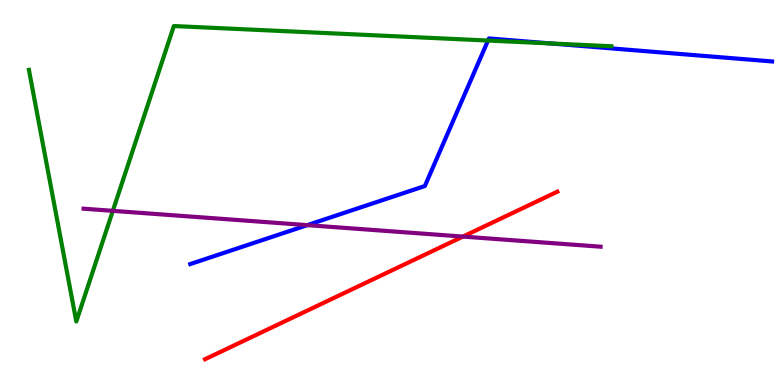[{'lines': ['blue', 'red'], 'intersections': []}, {'lines': ['green', 'red'], 'intersections': []}, {'lines': ['purple', 'red'], 'intersections': [{'x': 5.97, 'y': 3.86}]}, {'lines': ['blue', 'green'], 'intersections': [{'x': 6.3, 'y': 8.95}, {'x': 7.1, 'y': 8.87}]}, {'lines': ['blue', 'purple'], 'intersections': [{'x': 3.97, 'y': 4.15}]}, {'lines': ['green', 'purple'], 'intersections': [{'x': 1.46, 'y': 4.52}]}]